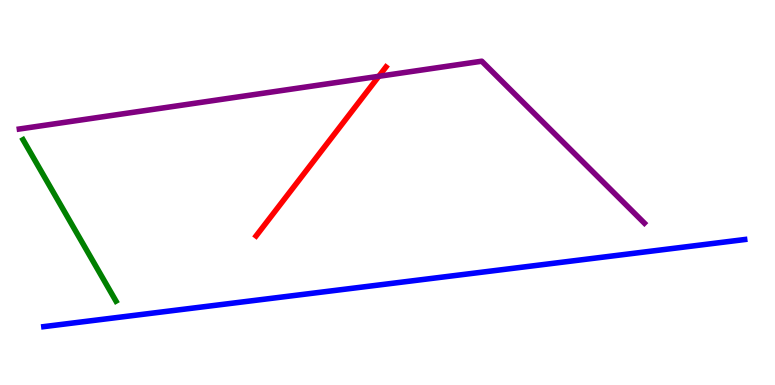[{'lines': ['blue', 'red'], 'intersections': []}, {'lines': ['green', 'red'], 'intersections': []}, {'lines': ['purple', 'red'], 'intersections': [{'x': 4.89, 'y': 8.02}]}, {'lines': ['blue', 'green'], 'intersections': []}, {'lines': ['blue', 'purple'], 'intersections': []}, {'lines': ['green', 'purple'], 'intersections': []}]